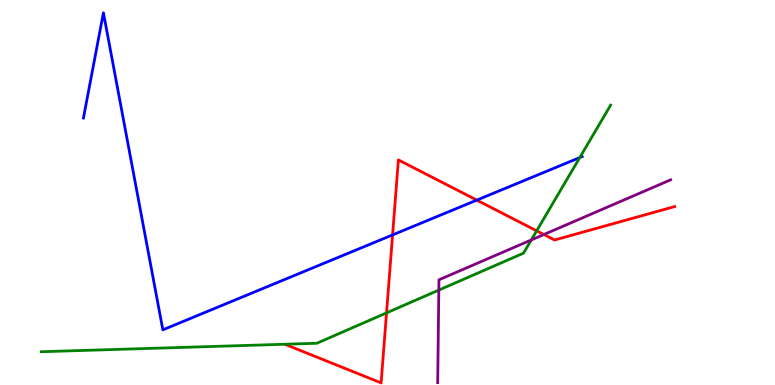[{'lines': ['blue', 'red'], 'intersections': [{'x': 5.07, 'y': 3.9}, {'x': 6.15, 'y': 4.8}]}, {'lines': ['green', 'red'], 'intersections': [{'x': 4.99, 'y': 1.87}, {'x': 6.92, 'y': 4.0}]}, {'lines': ['purple', 'red'], 'intersections': [{'x': 7.02, 'y': 3.91}]}, {'lines': ['blue', 'green'], 'intersections': [{'x': 7.48, 'y': 5.91}]}, {'lines': ['blue', 'purple'], 'intersections': []}, {'lines': ['green', 'purple'], 'intersections': [{'x': 5.66, 'y': 2.47}, {'x': 6.86, 'y': 3.77}]}]